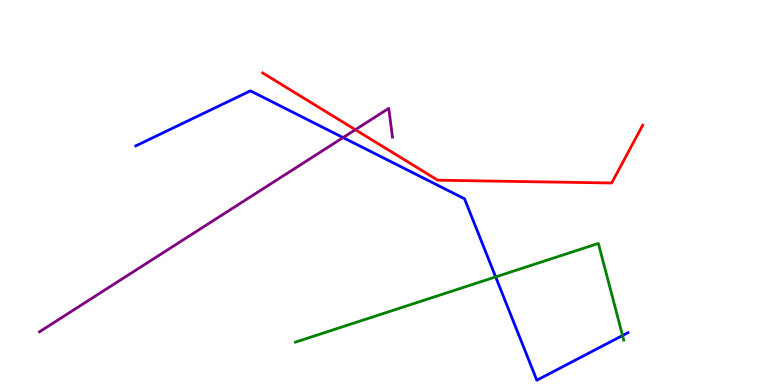[{'lines': ['blue', 'red'], 'intersections': []}, {'lines': ['green', 'red'], 'intersections': []}, {'lines': ['purple', 'red'], 'intersections': [{'x': 4.59, 'y': 6.63}]}, {'lines': ['blue', 'green'], 'intersections': [{'x': 6.4, 'y': 2.81}, {'x': 8.03, 'y': 1.29}]}, {'lines': ['blue', 'purple'], 'intersections': [{'x': 4.43, 'y': 6.43}]}, {'lines': ['green', 'purple'], 'intersections': []}]